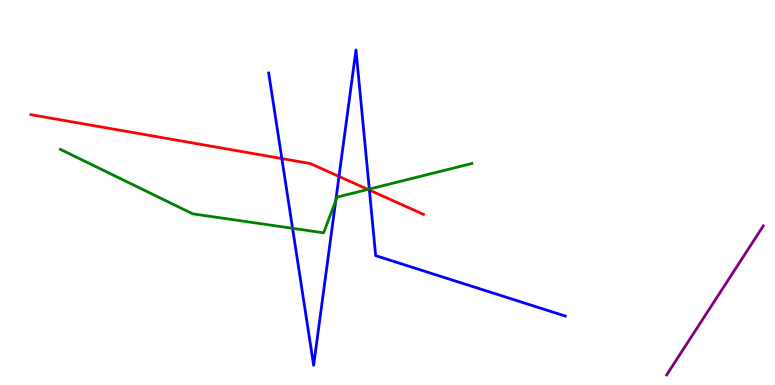[{'lines': ['blue', 'red'], 'intersections': [{'x': 3.64, 'y': 5.88}, {'x': 4.37, 'y': 5.42}, {'x': 4.77, 'y': 5.06}]}, {'lines': ['green', 'red'], 'intersections': [{'x': 4.75, 'y': 5.08}]}, {'lines': ['purple', 'red'], 'intersections': []}, {'lines': ['blue', 'green'], 'intersections': [{'x': 3.78, 'y': 4.07}, {'x': 4.33, 'y': 4.79}, {'x': 4.77, 'y': 5.09}]}, {'lines': ['blue', 'purple'], 'intersections': []}, {'lines': ['green', 'purple'], 'intersections': []}]